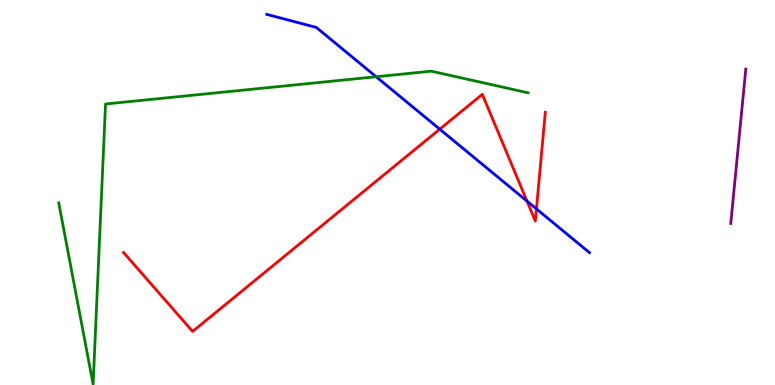[{'lines': ['blue', 'red'], 'intersections': [{'x': 5.67, 'y': 6.64}, {'x': 6.8, 'y': 4.78}, {'x': 6.92, 'y': 4.57}]}, {'lines': ['green', 'red'], 'intersections': []}, {'lines': ['purple', 'red'], 'intersections': []}, {'lines': ['blue', 'green'], 'intersections': [{'x': 4.85, 'y': 8.01}]}, {'lines': ['blue', 'purple'], 'intersections': []}, {'lines': ['green', 'purple'], 'intersections': []}]